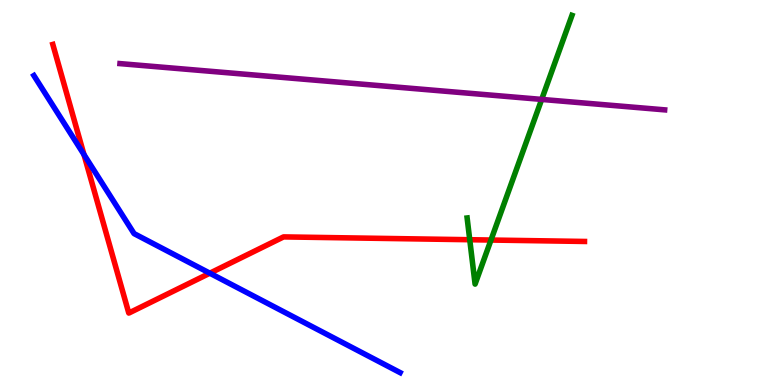[{'lines': ['blue', 'red'], 'intersections': [{'x': 1.08, 'y': 5.99}, {'x': 2.71, 'y': 2.9}]}, {'lines': ['green', 'red'], 'intersections': [{'x': 6.06, 'y': 3.77}, {'x': 6.34, 'y': 3.77}]}, {'lines': ['purple', 'red'], 'intersections': []}, {'lines': ['blue', 'green'], 'intersections': []}, {'lines': ['blue', 'purple'], 'intersections': []}, {'lines': ['green', 'purple'], 'intersections': [{'x': 6.99, 'y': 7.42}]}]